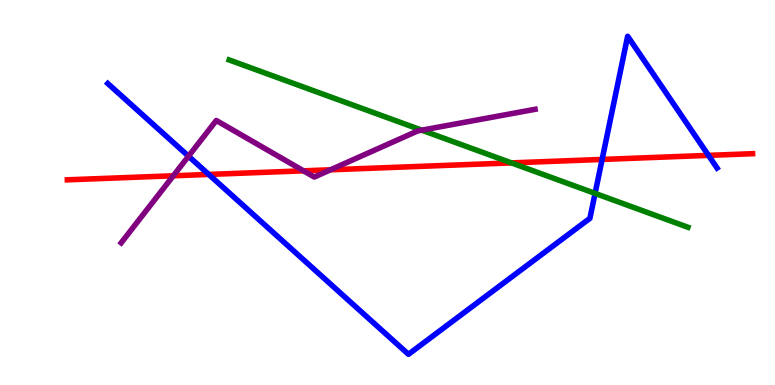[{'lines': ['blue', 'red'], 'intersections': [{'x': 2.69, 'y': 5.47}, {'x': 7.77, 'y': 5.86}, {'x': 9.14, 'y': 5.96}]}, {'lines': ['green', 'red'], 'intersections': [{'x': 6.6, 'y': 5.77}]}, {'lines': ['purple', 'red'], 'intersections': [{'x': 2.24, 'y': 5.43}, {'x': 3.92, 'y': 5.56}, {'x': 4.26, 'y': 5.59}]}, {'lines': ['blue', 'green'], 'intersections': [{'x': 7.68, 'y': 4.98}]}, {'lines': ['blue', 'purple'], 'intersections': [{'x': 2.43, 'y': 5.94}]}, {'lines': ['green', 'purple'], 'intersections': [{'x': 5.44, 'y': 6.62}]}]